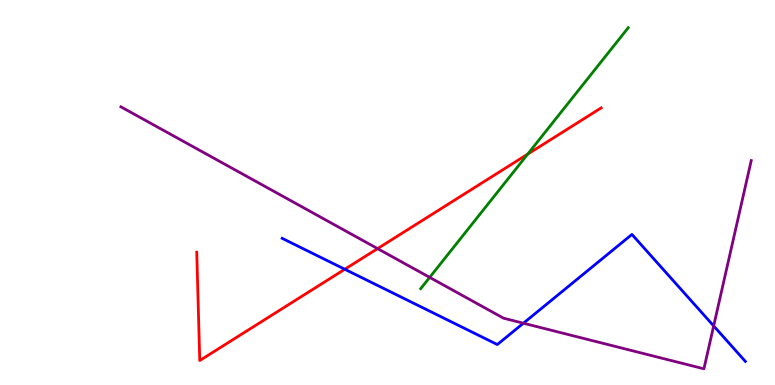[{'lines': ['blue', 'red'], 'intersections': [{'x': 4.45, 'y': 3.01}]}, {'lines': ['green', 'red'], 'intersections': [{'x': 6.81, 'y': 6.0}]}, {'lines': ['purple', 'red'], 'intersections': [{'x': 4.87, 'y': 3.54}]}, {'lines': ['blue', 'green'], 'intersections': []}, {'lines': ['blue', 'purple'], 'intersections': [{'x': 6.75, 'y': 1.6}, {'x': 9.21, 'y': 1.53}]}, {'lines': ['green', 'purple'], 'intersections': [{'x': 5.54, 'y': 2.8}]}]